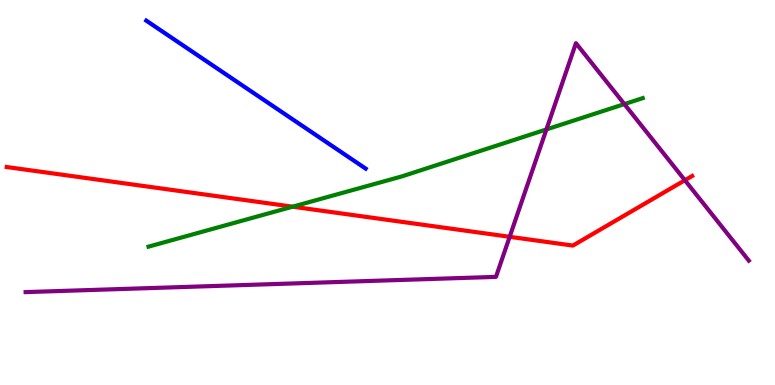[{'lines': ['blue', 'red'], 'intersections': []}, {'lines': ['green', 'red'], 'intersections': [{'x': 3.78, 'y': 4.63}]}, {'lines': ['purple', 'red'], 'intersections': [{'x': 6.58, 'y': 3.85}, {'x': 8.84, 'y': 5.32}]}, {'lines': ['blue', 'green'], 'intersections': []}, {'lines': ['blue', 'purple'], 'intersections': []}, {'lines': ['green', 'purple'], 'intersections': [{'x': 7.05, 'y': 6.64}, {'x': 8.06, 'y': 7.3}]}]